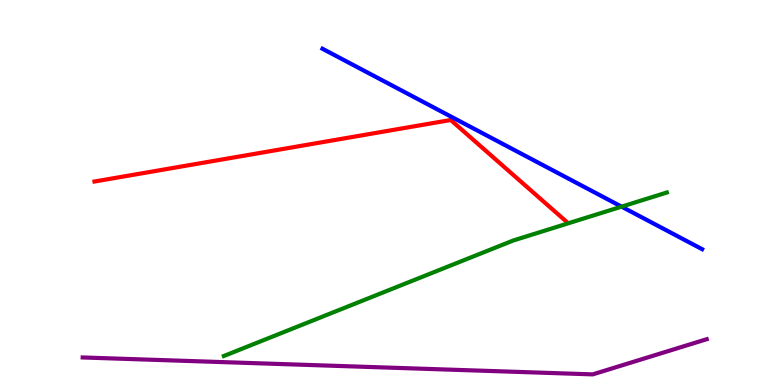[{'lines': ['blue', 'red'], 'intersections': []}, {'lines': ['green', 'red'], 'intersections': []}, {'lines': ['purple', 'red'], 'intersections': []}, {'lines': ['blue', 'green'], 'intersections': [{'x': 8.02, 'y': 4.63}]}, {'lines': ['blue', 'purple'], 'intersections': []}, {'lines': ['green', 'purple'], 'intersections': []}]